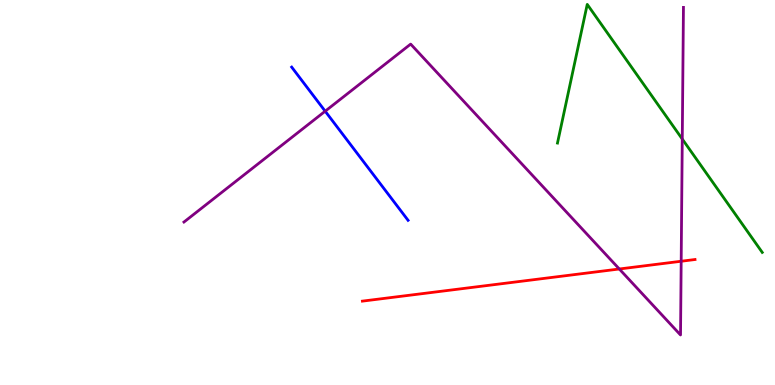[{'lines': ['blue', 'red'], 'intersections': []}, {'lines': ['green', 'red'], 'intersections': []}, {'lines': ['purple', 'red'], 'intersections': [{'x': 7.99, 'y': 3.01}, {'x': 8.79, 'y': 3.21}]}, {'lines': ['blue', 'green'], 'intersections': []}, {'lines': ['blue', 'purple'], 'intersections': [{'x': 4.2, 'y': 7.11}]}, {'lines': ['green', 'purple'], 'intersections': [{'x': 8.8, 'y': 6.39}]}]